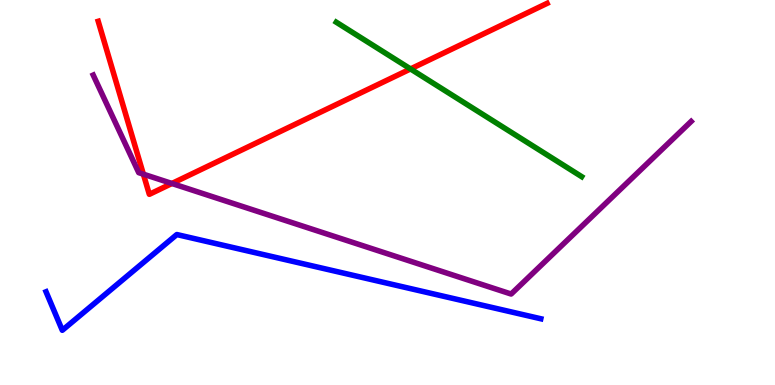[{'lines': ['blue', 'red'], 'intersections': []}, {'lines': ['green', 'red'], 'intersections': [{'x': 5.3, 'y': 8.21}]}, {'lines': ['purple', 'red'], 'intersections': [{'x': 1.85, 'y': 5.48}, {'x': 2.22, 'y': 5.23}]}, {'lines': ['blue', 'green'], 'intersections': []}, {'lines': ['blue', 'purple'], 'intersections': []}, {'lines': ['green', 'purple'], 'intersections': []}]